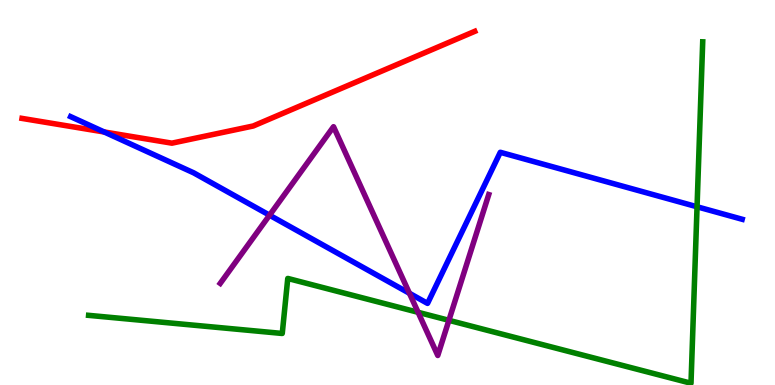[{'lines': ['blue', 'red'], 'intersections': [{'x': 1.34, 'y': 6.57}]}, {'lines': ['green', 'red'], 'intersections': []}, {'lines': ['purple', 'red'], 'intersections': []}, {'lines': ['blue', 'green'], 'intersections': [{'x': 8.99, 'y': 4.63}]}, {'lines': ['blue', 'purple'], 'intersections': [{'x': 3.48, 'y': 4.41}, {'x': 5.28, 'y': 2.38}]}, {'lines': ['green', 'purple'], 'intersections': [{'x': 5.4, 'y': 1.89}, {'x': 5.79, 'y': 1.68}]}]